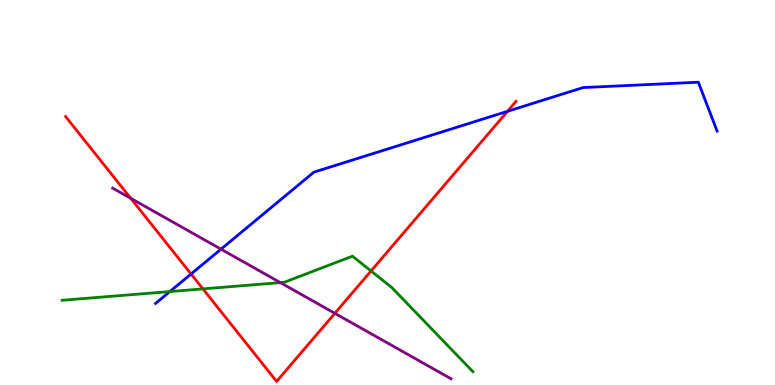[{'lines': ['blue', 'red'], 'intersections': [{'x': 2.47, 'y': 2.88}, {'x': 6.55, 'y': 7.11}]}, {'lines': ['green', 'red'], 'intersections': [{'x': 2.62, 'y': 2.5}, {'x': 4.79, 'y': 2.96}]}, {'lines': ['purple', 'red'], 'intersections': [{'x': 1.69, 'y': 4.85}, {'x': 4.32, 'y': 1.86}]}, {'lines': ['blue', 'green'], 'intersections': [{'x': 2.19, 'y': 2.43}]}, {'lines': ['blue', 'purple'], 'intersections': [{'x': 2.85, 'y': 3.53}]}, {'lines': ['green', 'purple'], 'intersections': [{'x': 3.62, 'y': 2.66}]}]